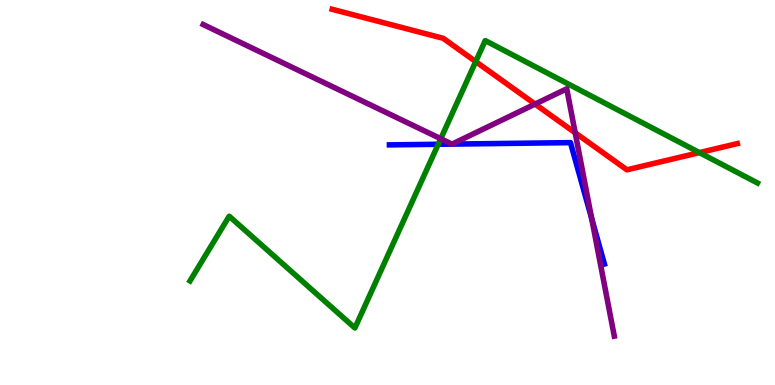[{'lines': ['blue', 'red'], 'intersections': []}, {'lines': ['green', 'red'], 'intersections': [{'x': 6.14, 'y': 8.4}, {'x': 9.02, 'y': 6.04}]}, {'lines': ['purple', 'red'], 'intersections': [{'x': 6.9, 'y': 7.3}, {'x': 7.42, 'y': 6.55}]}, {'lines': ['blue', 'green'], 'intersections': [{'x': 5.65, 'y': 6.25}]}, {'lines': ['blue', 'purple'], 'intersections': [{'x': 5.83, 'y': 6.26}, {'x': 5.83, 'y': 6.26}, {'x': 7.63, 'y': 4.32}]}, {'lines': ['green', 'purple'], 'intersections': [{'x': 5.69, 'y': 6.4}]}]